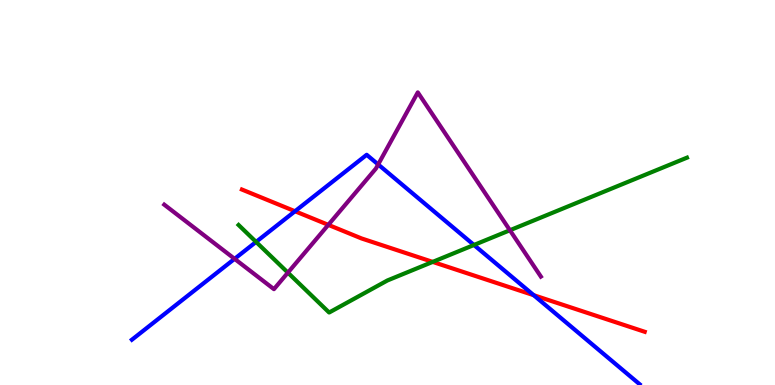[{'lines': ['blue', 'red'], 'intersections': [{'x': 3.81, 'y': 4.51}, {'x': 6.89, 'y': 2.33}]}, {'lines': ['green', 'red'], 'intersections': [{'x': 5.58, 'y': 3.2}]}, {'lines': ['purple', 'red'], 'intersections': [{'x': 4.24, 'y': 4.16}]}, {'lines': ['blue', 'green'], 'intersections': [{'x': 3.3, 'y': 3.72}, {'x': 6.12, 'y': 3.64}]}, {'lines': ['blue', 'purple'], 'intersections': [{'x': 3.03, 'y': 3.28}, {'x': 4.88, 'y': 5.73}]}, {'lines': ['green', 'purple'], 'intersections': [{'x': 3.71, 'y': 2.92}, {'x': 6.58, 'y': 4.02}]}]